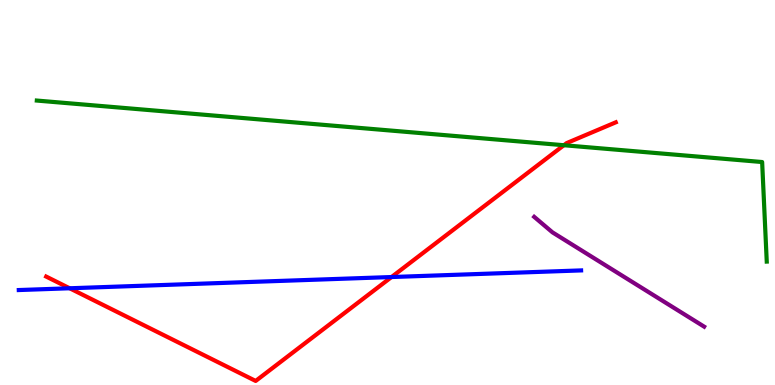[{'lines': ['blue', 'red'], 'intersections': [{'x': 0.899, 'y': 2.51}, {'x': 5.05, 'y': 2.8}]}, {'lines': ['green', 'red'], 'intersections': [{'x': 7.28, 'y': 6.23}]}, {'lines': ['purple', 'red'], 'intersections': []}, {'lines': ['blue', 'green'], 'intersections': []}, {'lines': ['blue', 'purple'], 'intersections': []}, {'lines': ['green', 'purple'], 'intersections': []}]